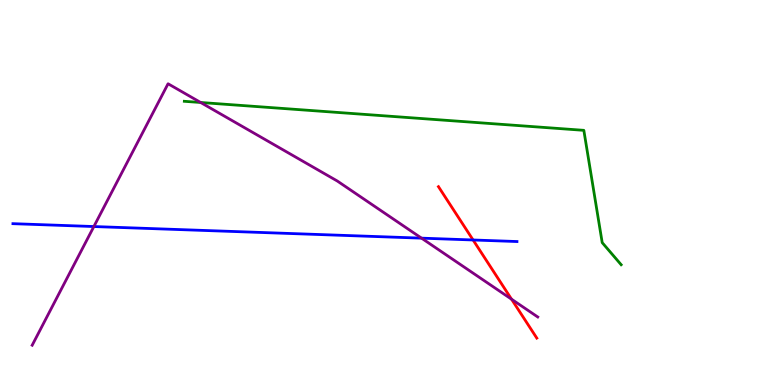[{'lines': ['blue', 'red'], 'intersections': [{'x': 6.1, 'y': 3.77}]}, {'lines': ['green', 'red'], 'intersections': []}, {'lines': ['purple', 'red'], 'intersections': [{'x': 6.6, 'y': 2.23}]}, {'lines': ['blue', 'green'], 'intersections': []}, {'lines': ['blue', 'purple'], 'intersections': [{'x': 1.21, 'y': 4.12}, {'x': 5.44, 'y': 3.81}]}, {'lines': ['green', 'purple'], 'intersections': [{'x': 2.59, 'y': 7.34}]}]